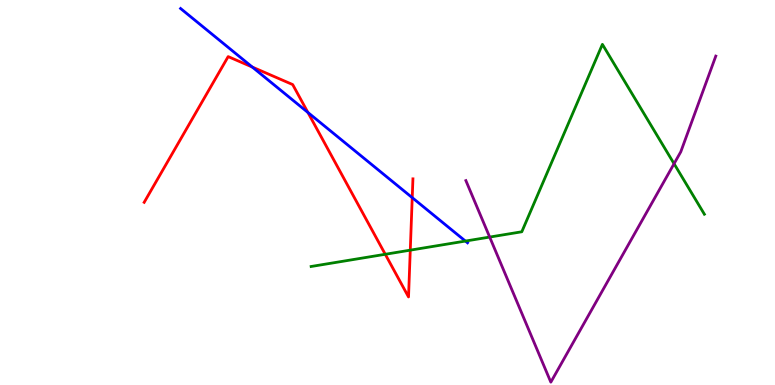[{'lines': ['blue', 'red'], 'intersections': [{'x': 3.26, 'y': 8.26}, {'x': 3.97, 'y': 7.08}, {'x': 5.32, 'y': 4.87}]}, {'lines': ['green', 'red'], 'intersections': [{'x': 4.97, 'y': 3.4}, {'x': 5.29, 'y': 3.5}]}, {'lines': ['purple', 'red'], 'intersections': []}, {'lines': ['blue', 'green'], 'intersections': [{'x': 6.01, 'y': 3.74}]}, {'lines': ['blue', 'purple'], 'intersections': []}, {'lines': ['green', 'purple'], 'intersections': [{'x': 6.32, 'y': 3.84}, {'x': 8.7, 'y': 5.75}]}]